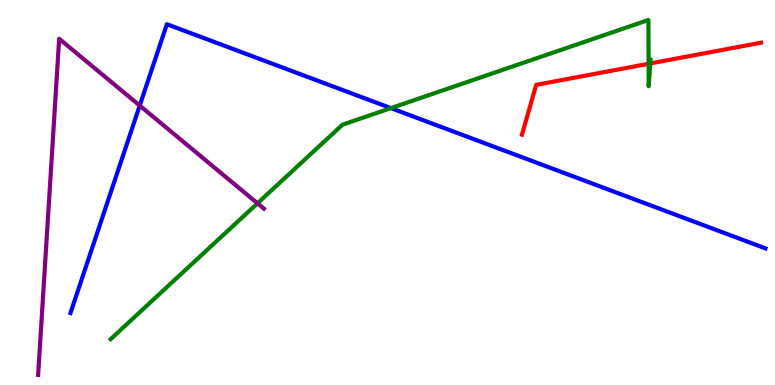[{'lines': ['blue', 'red'], 'intersections': []}, {'lines': ['green', 'red'], 'intersections': [{'x': 8.37, 'y': 8.34}, {'x': 8.39, 'y': 8.35}]}, {'lines': ['purple', 'red'], 'intersections': []}, {'lines': ['blue', 'green'], 'intersections': [{'x': 5.04, 'y': 7.19}]}, {'lines': ['blue', 'purple'], 'intersections': [{'x': 1.8, 'y': 7.26}]}, {'lines': ['green', 'purple'], 'intersections': [{'x': 3.32, 'y': 4.72}]}]